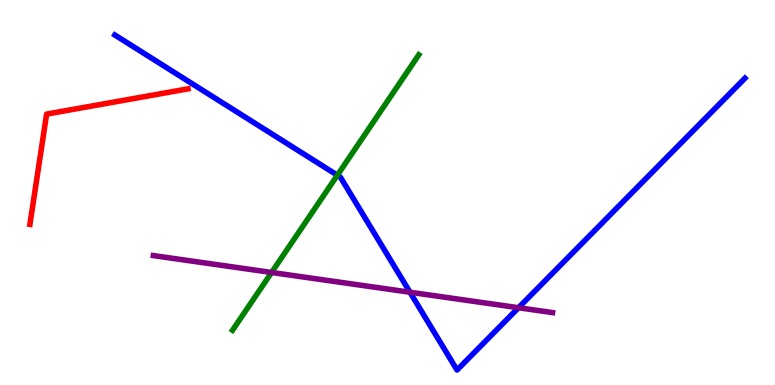[{'lines': ['blue', 'red'], 'intersections': []}, {'lines': ['green', 'red'], 'intersections': []}, {'lines': ['purple', 'red'], 'intersections': []}, {'lines': ['blue', 'green'], 'intersections': [{'x': 4.35, 'y': 5.45}]}, {'lines': ['blue', 'purple'], 'intersections': [{'x': 5.29, 'y': 2.41}, {'x': 6.69, 'y': 2.01}]}, {'lines': ['green', 'purple'], 'intersections': [{'x': 3.5, 'y': 2.92}]}]